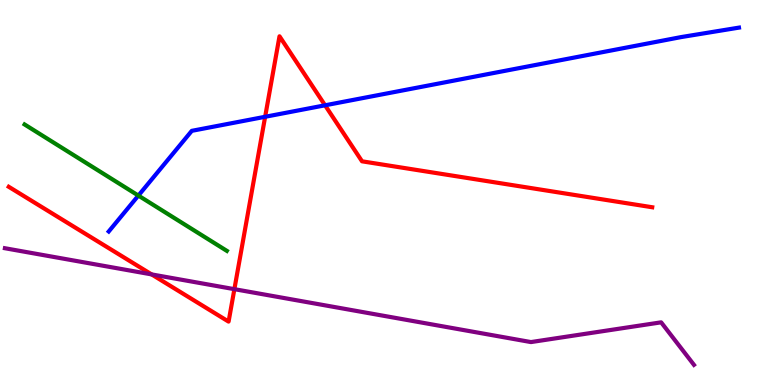[{'lines': ['blue', 'red'], 'intersections': [{'x': 3.42, 'y': 6.97}, {'x': 4.19, 'y': 7.26}]}, {'lines': ['green', 'red'], 'intersections': []}, {'lines': ['purple', 'red'], 'intersections': [{'x': 1.96, 'y': 2.87}, {'x': 3.02, 'y': 2.49}]}, {'lines': ['blue', 'green'], 'intersections': [{'x': 1.79, 'y': 4.92}]}, {'lines': ['blue', 'purple'], 'intersections': []}, {'lines': ['green', 'purple'], 'intersections': []}]